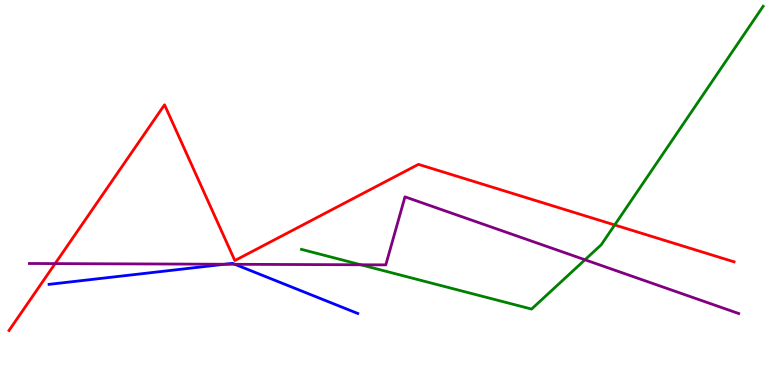[{'lines': ['blue', 'red'], 'intersections': []}, {'lines': ['green', 'red'], 'intersections': [{'x': 7.93, 'y': 4.16}]}, {'lines': ['purple', 'red'], 'intersections': [{'x': 0.711, 'y': 3.15}]}, {'lines': ['blue', 'green'], 'intersections': []}, {'lines': ['blue', 'purple'], 'intersections': [{'x': 2.9, 'y': 3.14}, {'x': 3.03, 'y': 3.14}]}, {'lines': ['green', 'purple'], 'intersections': [{'x': 4.66, 'y': 3.12}, {'x': 7.55, 'y': 3.25}]}]